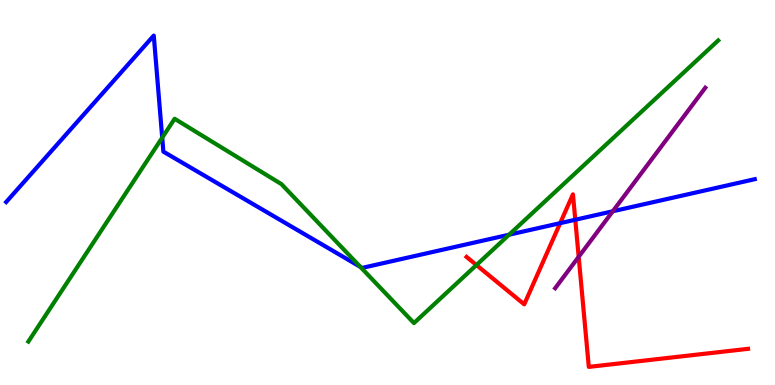[{'lines': ['blue', 'red'], 'intersections': [{'x': 7.23, 'y': 4.2}, {'x': 7.42, 'y': 4.29}]}, {'lines': ['green', 'red'], 'intersections': [{'x': 6.15, 'y': 3.12}]}, {'lines': ['purple', 'red'], 'intersections': [{'x': 7.47, 'y': 3.33}]}, {'lines': ['blue', 'green'], 'intersections': [{'x': 2.09, 'y': 6.42}, {'x': 4.65, 'y': 3.07}, {'x': 6.57, 'y': 3.9}]}, {'lines': ['blue', 'purple'], 'intersections': [{'x': 7.91, 'y': 4.51}]}, {'lines': ['green', 'purple'], 'intersections': []}]